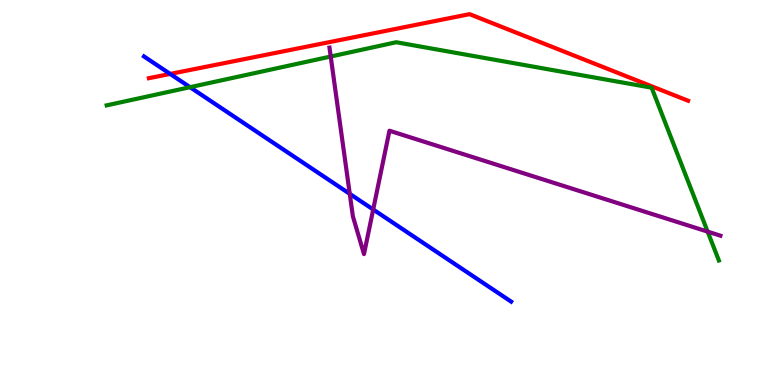[{'lines': ['blue', 'red'], 'intersections': [{'x': 2.2, 'y': 8.08}]}, {'lines': ['green', 'red'], 'intersections': []}, {'lines': ['purple', 'red'], 'intersections': []}, {'lines': ['blue', 'green'], 'intersections': [{'x': 2.45, 'y': 7.74}]}, {'lines': ['blue', 'purple'], 'intersections': [{'x': 4.51, 'y': 4.97}, {'x': 4.82, 'y': 4.56}]}, {'lines': ['green', 'purple'], 'intersections': [{'x': 4.27, 'y': 8.53}, {'x': 9.13, 'y': 3.98}]}]